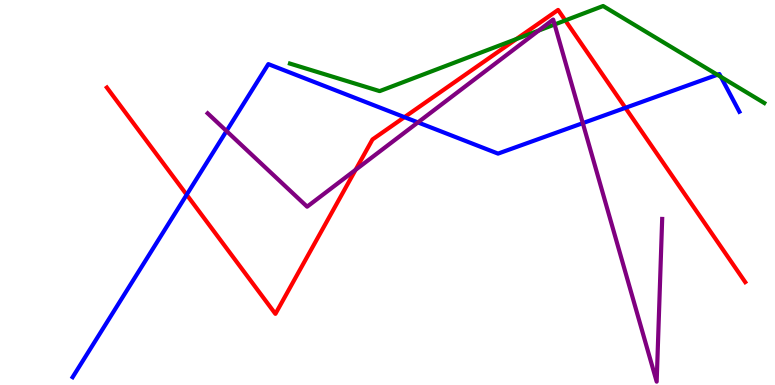[{'lines': ['blue', 'red'], 'intersections': [{'x': 2.41, 'y': 4.94}, {'x': 5.22, 'y': 6.96}, {'x': 8.07, 'y': 7.2}]}, {'lines': ['green', 'red'], 'intersections': [{'x': 6.66, 'y': 8.99}, {'x': 7.29, 'y': 9.47}]}, {'lines': ['purple', 'red'], 'intersections': [{'x': 4.59, 'y': 5.59}]}, {'lines': ['blue', 'green'], 'intersections': [{'x': 9.26, 'y': 8.06}, {'x': 9.3, 'y': 8.0}]}, {'lines': ['blue', 'purple'], 'intersections': [{'x': 2.92, 'y': 6.6}, {'x': 5.39, 'y': 6.82}, {'x': 7.52, 'y': 6.8}]}, {'lines': ['green', 'purple'], 'intersections': [{'x': 6.95, 'y': 9.21}, {'x': 7.16, 'y': 9.36}]}]